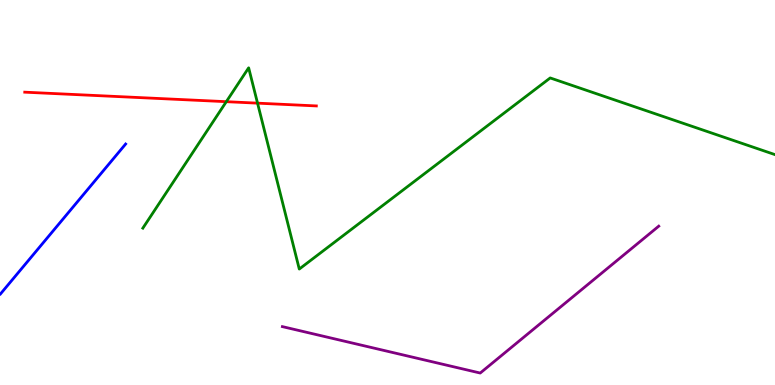[{'lines': ['blue', 'red'], 'intersections': []}, {'lines': ['green', 'red'], 'intersections': [{'x': 2.92, 'y': 7.36}, {'x': 3.32, 'y': 7.32}]}, {'lines': ['purple', 'red'], 'intersections': []}, {'lines': ['blue', 'green'], 'intersections': []}, {'lines': ['blue', 'purple'], 'intersections': []}, {'lines': ['green', 'purple'], 'intersections': []}]